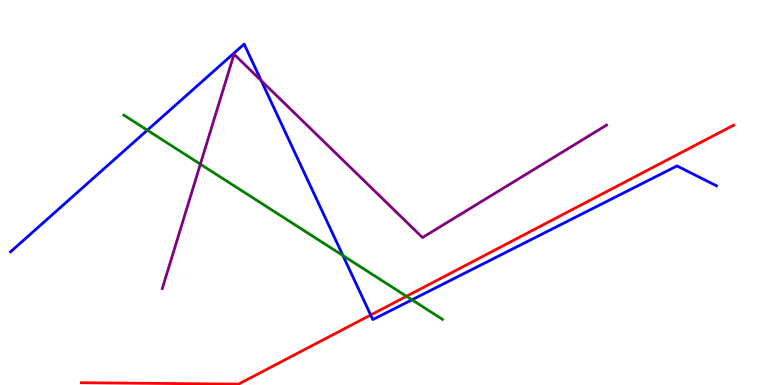[{'lines': ['blue', 'red'], 'intersections': [{'x': 4.78, 'y': 1.82}]}, {'lines': ['green', 'red'], 'intersections': [{'x': 5.25, 'y': 2.3}]}, {'lines': ['purple', 'red'], 'intersections': []}, {'lines': ['blue', 'green'], 'intersections': [{'x': 1.9, 'y': 6.62}, {'x': 4.42, 'y': 3.36}, {'x': 5.32, 'y': 2.21}]}, {'lines': ['blue', 'purple'], 'intersections': [{'x': 3.37, 'y': 7.91}]}, {'lines': ['green', 'purple'], 'intersections': [{'x': 2.59, 'y': 5.74}]}]